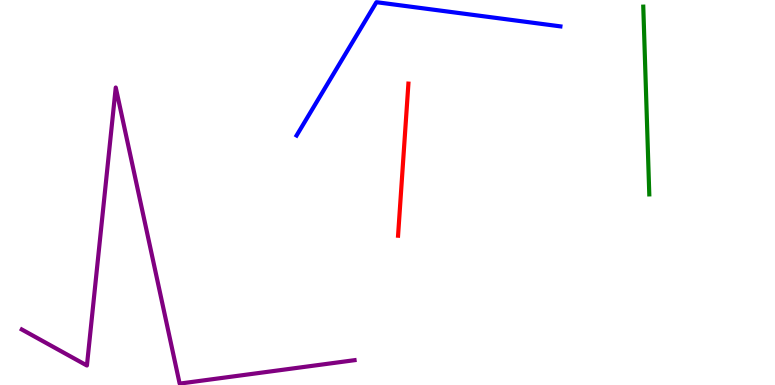[{'lines': ['blue', 'red'], 'intersections': []}, {'lines': ['green', 'red'], 'intersections': []}, {'lines': ['purple', 'red'], 'intersections': []}, {'lines': ['blue', 'green'], 'intersections': []}, {'lines': ['blue', 'purple'], 'intersections': []}, {'lines': ['green', 'purple'], 'intersections': []}]